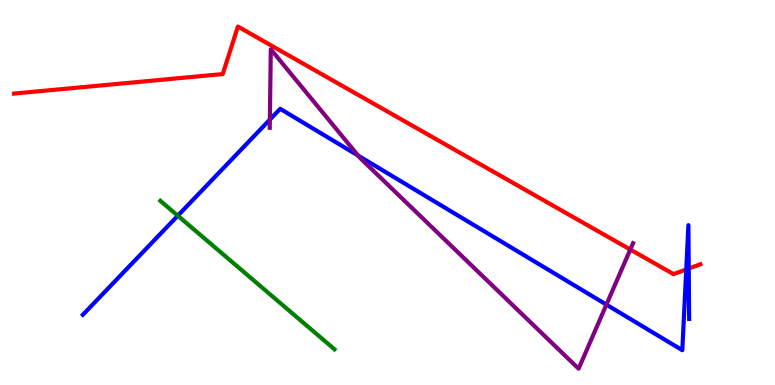[{'lines': ['blue', 'red'], 'intersections': [{'x': 8.85, 'y': 3.0}, {'x': 8.89, 'y': 3.03}]}, {'lines': ['green', 'red'], 'intersections': []}, {'lines': ['purple', 'red'], 'intersections': [{'x': 8.13, 'y': 3.52}]}, {'lines': ['blue', 'green'], 'intersections': [{'x': 2.29, 'y': 4.4}]}, {'lines': ['blue', 'purple'], 'intersections': [{'x': 3.48, 'y': 6.89}, {'x': 4.62, 'y': 5.96}, {'x': 7.82, 'y': 2.09}]}, {'lines': ['green', 'purple'], 'intersections': []}]